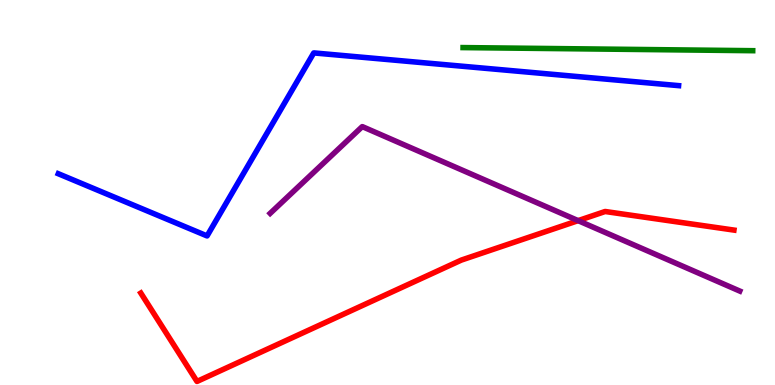[{'lines': ['blue', 'red'], 'intersections': []}, {'lines': ['green', 'red'], 'intersections': []}, {'lines': ['purple', 'red'], 'intersections': [{'x': 7.46, 'y': 4.27}]}, {'lines': ['blue', 'green'], 'intersections': []}, {'lines': ['blue', 'purple'], 'intersections': []}, {'lines': ['green', 'purple'], 'intersections': []}]